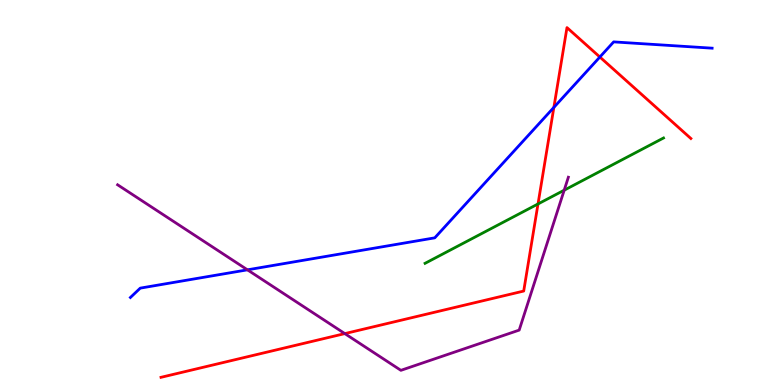[{'lines': ['blue', 'red'], 'intersections': [{'x': 7.15, 'y': 7.21}, {'x': 7.74, 'y': 8.52}]}, {'lines': ['green', 'red'], 'intersections': [{'x': 6.94, 'y': 4.7}]}, {'lines': ['purple', 'red'], 'intersections': [{'x': 4.45, 'y': 1.33}]}, {'lines': ['blue', 'green'], 'intersections': []}, {'lines': ['blue', 'purple'], 'intersections': [{'x': 3.19, 'y': 2.99}]}, {'lines': ['green', 'purple'], 'intersections': [{'x': 7.28, 'y': 5.06}]}]